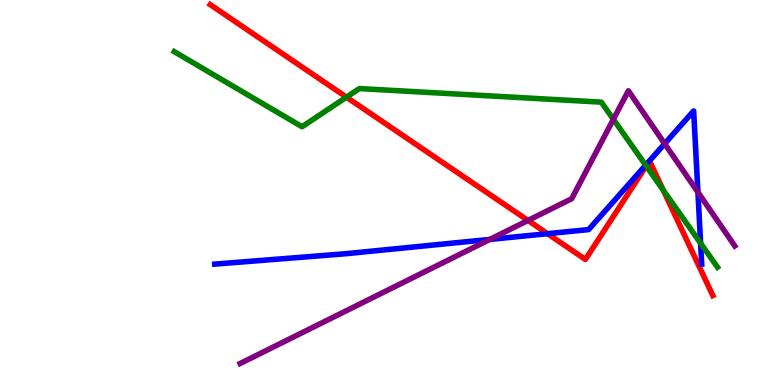[{'lines': ['blue', 'red'], 'intersections': [{'x': 7.06, 'y': 3.93}, {'x': 8.38, 'y': 5.82}, {'x': 8.38, 'y': 5.82}]}, {'lines': ['green', 'red'], 'intersections': [{'x': 4.47, 'y': 7.48}, {'x': 8.34, 'y': 5.69}, {'x': 8.56, 'y': 5.06}]}, {'lines': ['purple', 'red'], 'intersections': [{'x': 6.81, 'y': 4.27}]}, {'lines': ['blue', 'green'], 'intersections': [{'x': 8.33, 'y': 5.71}, {'x': 9.04, 'y': 3.68}]}, {'lines': ['blue', 'purple'], 'intersections': [{'x': 6.32, 'y': 3.78}, {'x': 8.58, 'y': 6.27}, {'x': 9.01, 'y': 5.01}]}, {'lines': ['green', 'purple'], 'intersections': [{'x': 7.91, 'y': 6.9}]}]